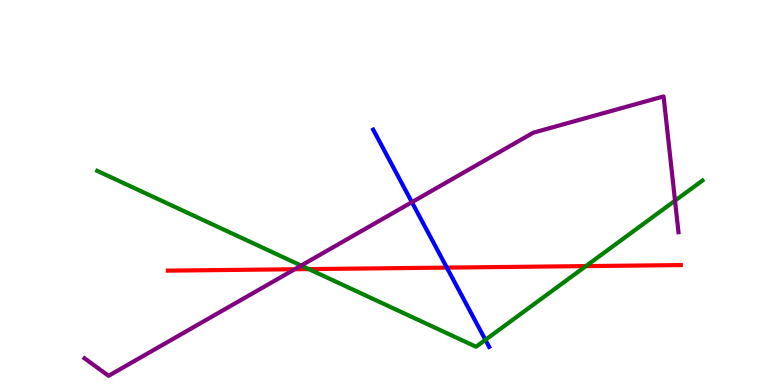[{'lines': ['blue', 'red'], 'intersections': [{'x': 5.77, 'y': 3.05}]}, {'lines': ['green', 'red'], 'intersections': [{'x': 3.98, 'y': 3.01}, {'x': 7.56, 'y': 3.09}]}, {'lines': ['purple', 'red'], 'intersections': [{'x': 3.8, 'y': 3.01}]}, {'lines': ['blue', 'green'], 'intersections': [{'x': 6.26, 'y': 1.17}]}, {'lines': ['blue', 'purple'], 'intersections': [{'x': 5.31, 'y': 4.75}]}, {'lines': ['green', 'purple'], 'intersections': [{'x': 3.89, 'y': 3.1}, {'x': 8.71, 'y': 4.79}]}]